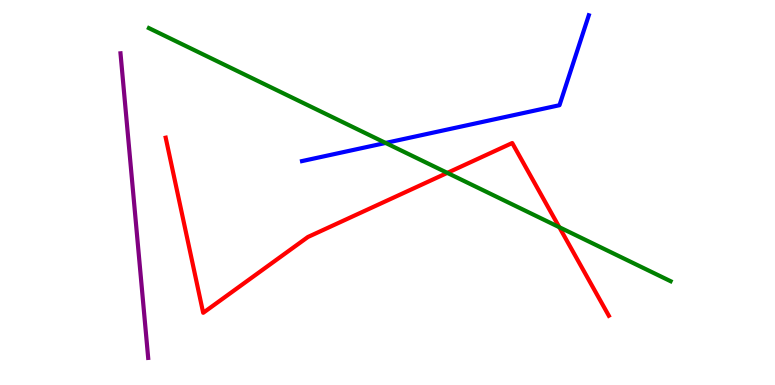[{'lines': ['blue', 'red'], 'intersections': []}, {'lines': ['green', 'red'], 'intersections': [{'x': 5.77, 'y': 5.51}, {'x': 7.22, 'y': 4.1}]}, {'lines': ['purple', 'red'], 'intersections': []}, {'lines': ['blue', 'green'], 'intersections': [{'x': 4.98, 'y': 6.29}]}, {'lines': ['blue', 'purple'], 'intersections': []}, {'lines': ['green', 'purple'], 'intersections': []}]